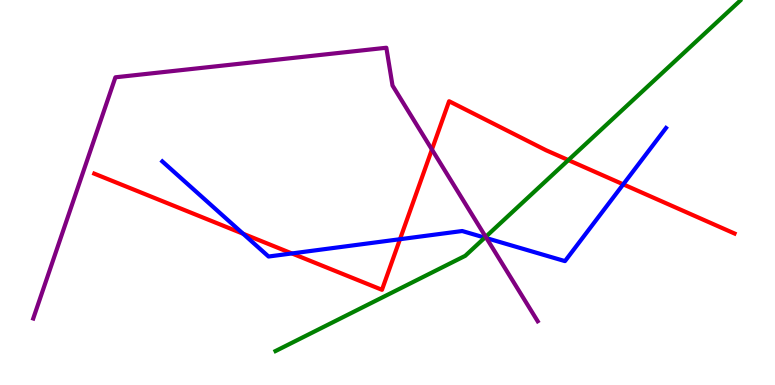[{'lines': ['blue', 'red'], 'intersections': [{'x': 3.14, 'y': 3.93}, {'x': 3.77, 'y': 3.42}, {'x': 5.16, 'y': 3.79}, {'x': 8.04, 'y': 5.21}]}, {'lines': ['green', 'red'], 'intersections': [{'x': 7.33, 'y': 5.84}]}, {'lines': ['purple', 'red'], 'intersections': [{'x': 5.57, 'y': 6.12}]}, {'lines': ['blue', 'green'], 'intersections': [{'x': 6.26, 'y': 3.83}]}, {'lines': ['blue', 'purple'], 'intersections': [{'x': 6.28, 'y': 3.81}]}, {'lines': ['green', 'purple'], 'intersections': [{'x': 6.27, 'y': 3.85}]}]